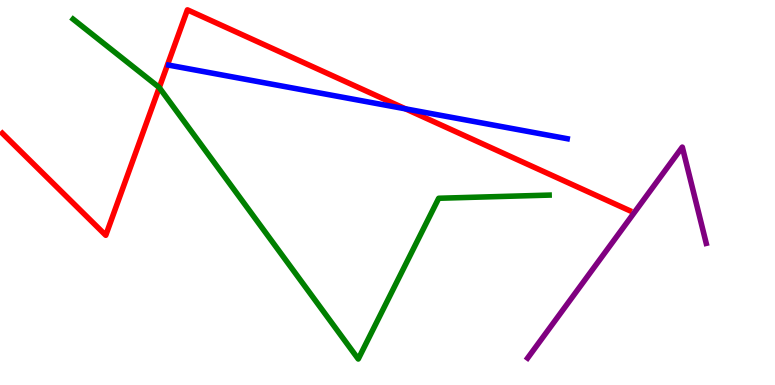[{'lines': ['blue', 'red'], 'intersections': [{'x': 5.23, 'y': 7.17}]}, {'lines': ['green', 'red'], 'intersections': [{'x': 2.06, 'y': 7.73}]}, {'lines': ['purple', 'red'], 'intersections': []}, {'lines': ['blue', 'green'], 'intersections': []}, {'lines': ['blue', 'purple'], 'intersections': []}, {'lines': ['green', 'purple'], 'intersections': []}]